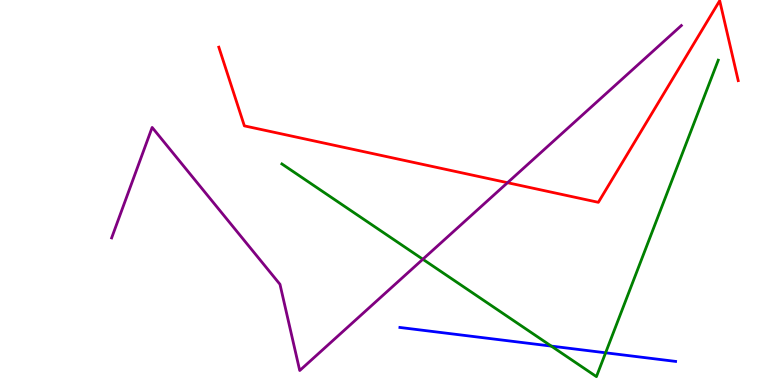[{'lines': ['blue', 'red'], 'intersections': []}, {'lines': ['green', 'red'], 'intersections': []}, {'lines': ['purple', 'red'], 'intersections': [{'x': 6.55, 'y': 5.25}]}, {'lines': ['blue', 'green'], 'intersections': [{'x': 7.11, 'y': 1.01}, {'x': 7.81, 'y': 0.837}]}, {'lines': ['blue', 'purple'], 'intersections': []}, {'lines': ['green', 'purple'], 'intersections': [{'x': 5.46, 'y': 3.27}]}]